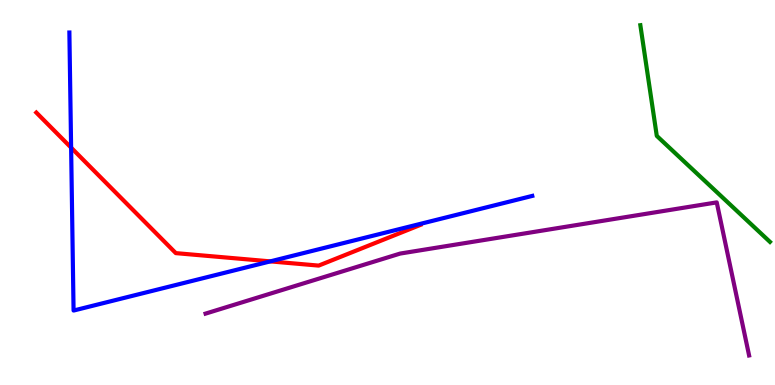[{'lines': ['blue', 'red'], 'intersections': [{'x': 0.918, 'y': 6.17}, {'x': 3.49, 'y': 3.21}]}, {'lines': ['green', 'red'], 'intersections': []}, {'lines': ['purple', 'red'], 'intersections': []}, {'lines': ['blue', 'green'], 'intersections': []}, {'lines': ['blue', 'purple'], 'intersections': []}, {'lines': ['green', 'purple'], 'intersections': []}]